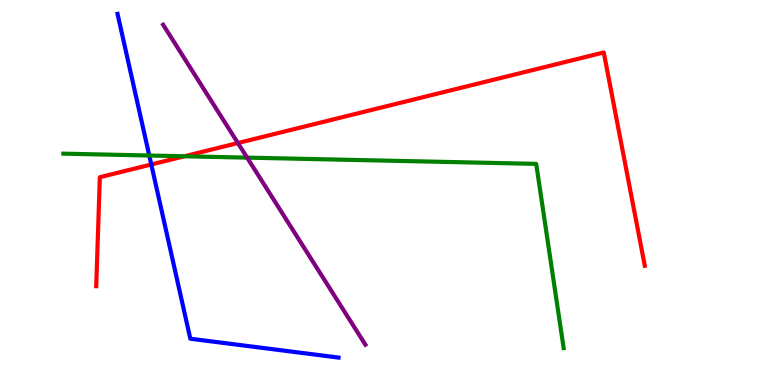[{'lines': ['blue', 'red'], 'intersections': [{'x': 1.95, 'y': 5.73}]}, {'lines': ['green', 'red'], 'intersections': [{'x': 2.38, 'y': 5.94}]}, {'lines': ['purple', 'red'], 'intersections': [{'x': 3.07, 'y': 6.29}]}, {'lines': ['blue', 'green'], 'intersections': [{'x': 1.93, 'y': 5.96}]}, {'lines': ['blue', 'purple'], 'intersections': []}, {'lines': ['green', 'purple'], 'intersections': [{'x': 3.19, 'y': 5.91}]}]